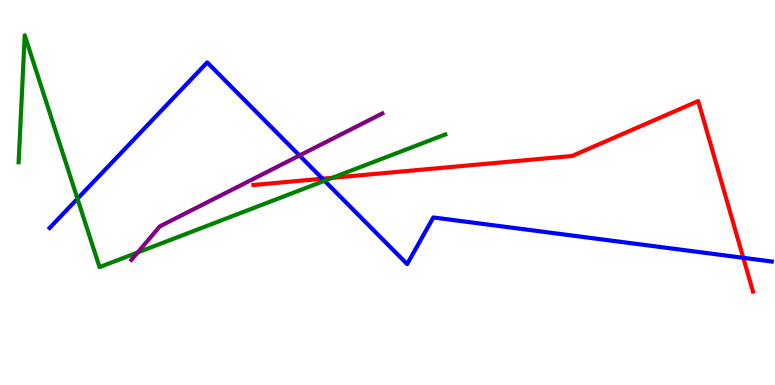[{'lines': ['blue', 'red'], 'intersections': [{'x': 4.16, 'y': 5.36}, {'x': 9.59, 'y': 3.3}]}, {'lines': ['green', 'red'], 'intersections': [{'x': 4.29, 'y': 5.38}]}, {'lines': ['purple', 'red'], 'intersections': []}, {'lines': ['blue', 'green'], 'intersections': [{'x': 1.0, 'y': 4.84}, {'x': 4.19, 'y': 5.3}]}, {'lines': ['blue', 'purple'], 'intersections': [{'x': 3.86, 'y': 5.96}]}, {'lines': ['green', 'purple'], 'intersections': [{'x': 1.78, 'y': 3.44}]}]